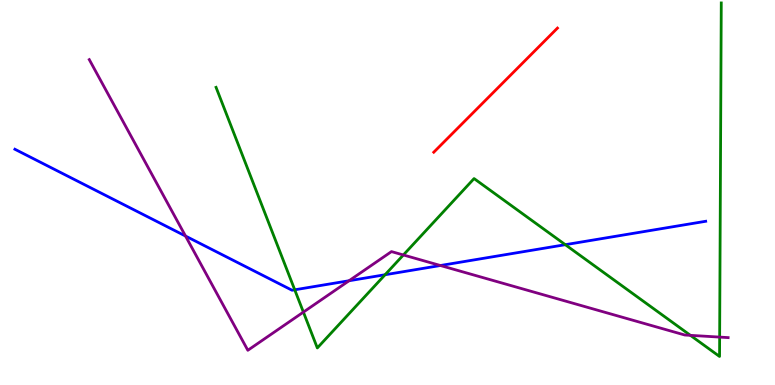[{'lines': ['blue', 'red'], 'intersections': []}, {'lines': ['green', 'red'], 'intersections': []}, {'lines': ['purple', 'red'], 'intersections': []}, {'lines': ['blue', 'green'], 'intersections': [{'x': 3.8, 'y': 2.47}, {'x': 4.97, 'y': 2.86}, {'x': 7.29, 'y': 3.64}]}, {'lines': ['blue', 'purple'], 'intersections': [{'x': 2.39, 'y': 3.87}, {'x': 4.5, 'y': 2.71}, {'x': 5.68, 'y': 3.1}]}, {'lines': ['green', 'purple'], 'intersections': [{'x': 3.91, 'y': 1.89}, {'x': 5.2, 'y': 3.38}, {'x': 8.91, 'y': 1.29}, {'x': 9.29, 'y': 1.24}]}]